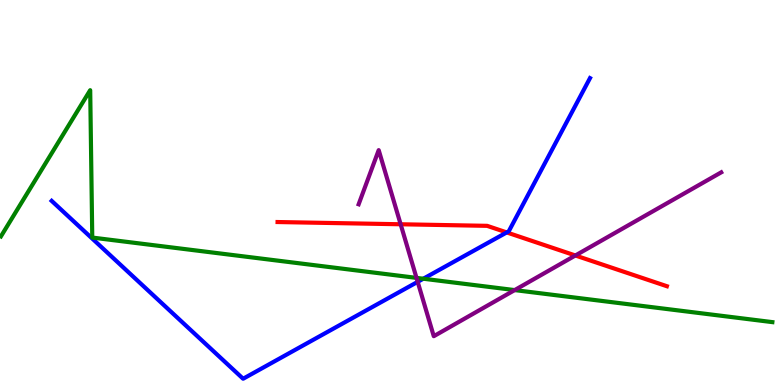[{'lines': ['blue', 'red'], 'intersections': [{'x': 6.54, 'y': 3.96}]}, {'lines': ['green', 'red'], 'intersections': []}, {'lines': ['purple', 'red'], 'intersections': [{'x': 5.17, 'y': 4.17}, {'x': 7.42, 'y': 3.36}]}, {'lines': ['blue', 'green'], 'intersections': [{'x': 5.46, 'y': 2.76}]}, {'lines': ['blue', 'purple'], 'intersections': [{'x': 5.39, 'y': 2.68}]}, {'lines': ['green', 'purple'], 'intersections': [{'x': 5.37, 'y': 2.78}, {'x': 6.64, 'y': 2.47}]}]